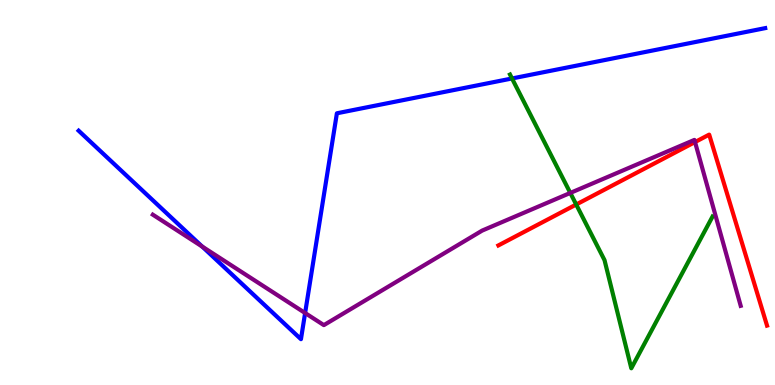[{'lines': ['blue', 'red'], 'intersections': []}, {'lines': ['green', 'red'], 'intersections': [{'x': 7.43, 'y': 4.69}]}, {'lines': ['purple', 'red'], 'intersections': [{'x': 8.97, 'y': 6.31}]}, {'lines': ['blue', 'green'], 'intersections': [{'x': 6.61, 'y': 7.96}]}, {'lines': ['blue', 'purple'], 'intersections': [{'x': 2.61, 'y': 3.6}, {'x': 3.94, 'y': 1.87}]}, {'lines': ['green', 'purple'], 'intersections': [{'x': 7.36, 'y': 4.99}]}]